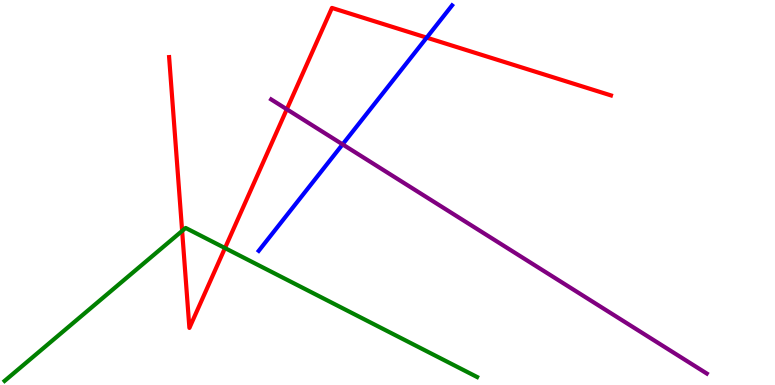[{'lines': ['blue', 'red'], 'intersections': [{'x': 5.51, 'y': 9.02}]}, {'lines': ['green', 'red'], 'intersections': [{'x': 2.35, 'y': 4.0}, {'x': 2.9, 'y': 3.56}]}, {'lines': ['purple', 'red'], 'intersections': [{'x': 3.7, 'y': 7.16}]}, {'lines': ['blue', 'green'], 'intersections': []}, {'lines': ['blue', 'purple'], 'intersections': [{'x': 4.42, 'y': 6.25}]}, {'lines': ['green', 'purple'], 'intersections': []}]